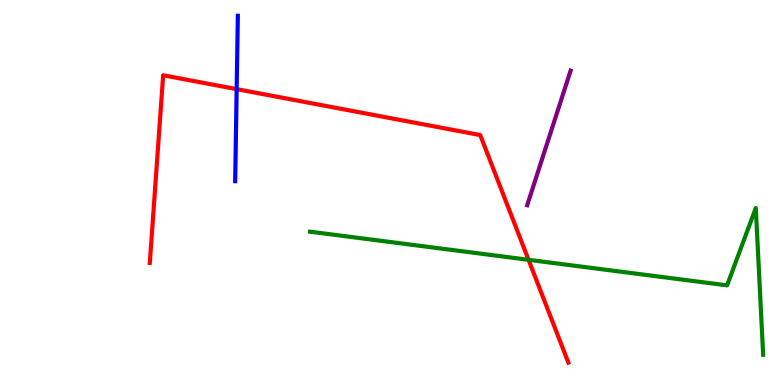[{'lines': ['blue', 'red'], 'intersections': [{'x': 3.05, 'y': 7.68}]}, {'lines': ['green', 'red'], 'intersections': [{'x': 6.82, 'y': 3.25}]}, {'lines': ['purple', 'red'], 'intersections': []}, {'lines': ['blue', 'green'], 'intersections': []}, {'lines': ['blue', 'purple'], 'intersections': []}, {'lines': ['green', 'purple'], 'intersections': []}]